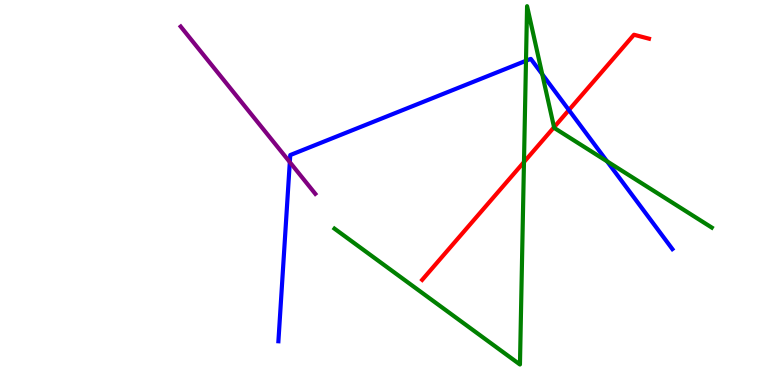[{'lines': ['blue', 'red'], 'intersections': [{'x': 7.34, 'y': 7.14}]}, {'lines': ['green', 'red'], 'intersections': [{'x': 6.76, 'y': 5.79}, {'x': 7.15, 'y': 6.7}]}, {'lines': ['purple', 'red'], 'intersections': []}, {'lines': ['blue', 'green'], 'intersections': [{'x': 6.79, 'y': 8.42}, {'x': 7.0, 'y': 8.07}, {'x': 7.83, 'y': 5.81}]}, {'lines': ['blue', 'purple'], 'intersections': [{'x': 3.74, 'y': 5.79}]}, {'lines': ['green', 'purple'], 'intersections': []}]